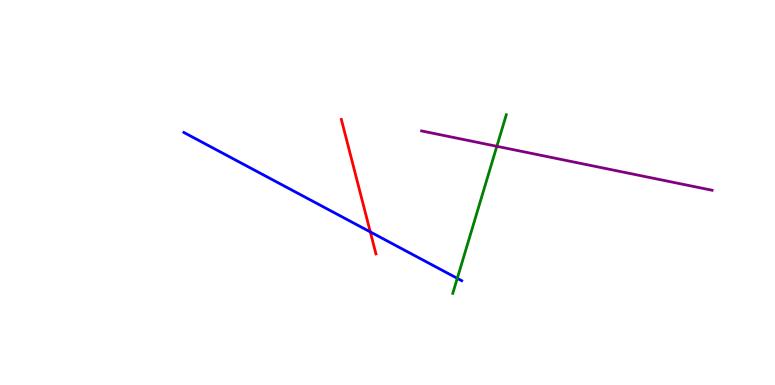[{'lines': ['blue', 'red'], 'intersections': [{'x': 4.78, 'y': 3.98}]}, {'lines': ['green', 'red'], 'intersections': []}, {'lines': ['purple', 'red'], 'intersections': []}, {'lines': ['blue', 'green'], 'intersections': [{'x': 5.9, 'y': 2.77}]}, {'lines': ['blue', 'purple'], 'intersections': []}, {'lines': ['green', 'purple'], 'intersections': [{'x': 6.41, 'y': 6.2}]}]